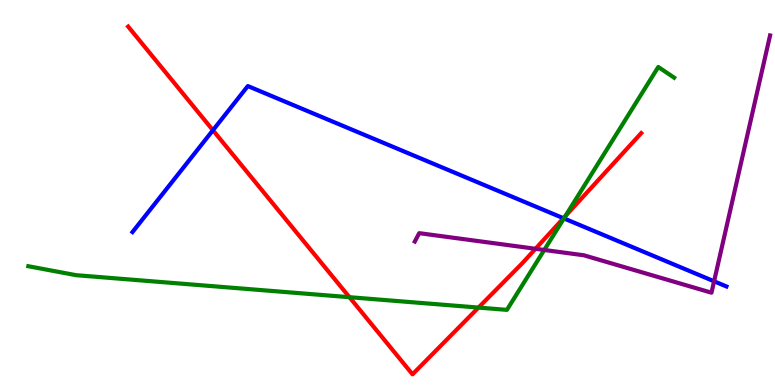[{'lines': ['blue', 'red'], 'intersections': [{'x': 2.75, 'y': 6.62}, {'x': 7.27, 'y': 4.33}]}, {'lines': ['green', 'red'], 'intersections': [{'x': 4.51, 'y': 2.28}, {'x': 6.17, 'y': 2.01}, {'x': 7.29, 'y': 4.39}]}, {'lines': ['purple', 'red'], 'intersections': [{'x': 6.91, 'y': 3.54}]}, {'lines': ['blue', 'green'], 'intersections': [{'x': 7.28, 'y': 4.33}]}, {'lines': ['blue', 'purple'], 'intersections': [{'x': 9.21, 'y': 2.69}]}, {'lines': ['green', 'purple'], 'intersections': [{'x': 7.02, 'y': 3.51}]}]